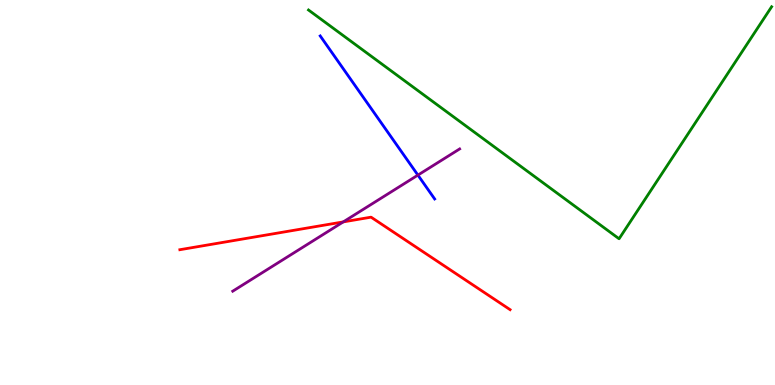[{'lines': ['blue', 'red'], 'intersections': []}, {'lines': ['green', 'red'], 'intersections': []}, {'lines': ['purple', 'red'], 'intersections': [{'x': 4.43, 'y': 4.24}]}, {'lines': ['blue', 'green'], 'intersections': []}, {'lines': ['blue', 'purple'], 'intersections': [{'x': 5.39, 'y': 5.45}]}, {'lines': ['green', 'purple'], 'intersections': []}]